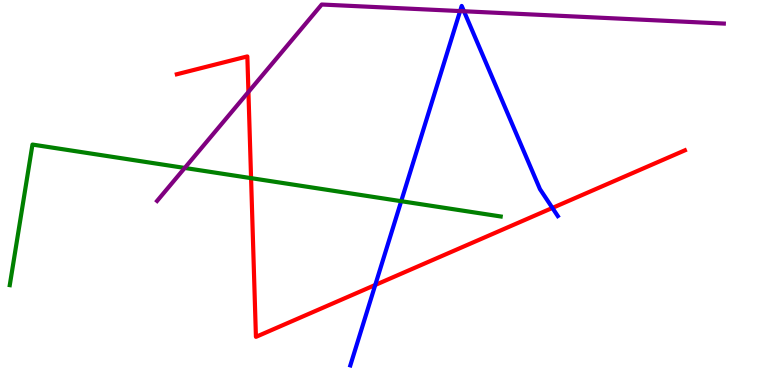[{'lines': ['blue', 'red'], 'intersections': [{'x': 4.84, 'y': 2.6}, {'x': 7.13, 'y': 4.6}]}, {'lines': ['green', 'red'], 'intersections': [{'x': 3.24, 'y': 5.37}]}, {'lines': ['purple', 'red'], 'intersections': [{'x': 3.21, 'y': 7.61}]}, {'lines': ['blue', 'green'], 'intersections': [{'x': 5.18, 'y': 4.77}]}, {'lines': ['blue', 'purple'], 'intersections': [{'x': 5.94, 'y': 9.71}, {'x': 5.99, 'y': 9.71}]}, {'lines': ['green', 'purple'], 'intersections': [{'x': 2.38, 'y': 5.64}]}]